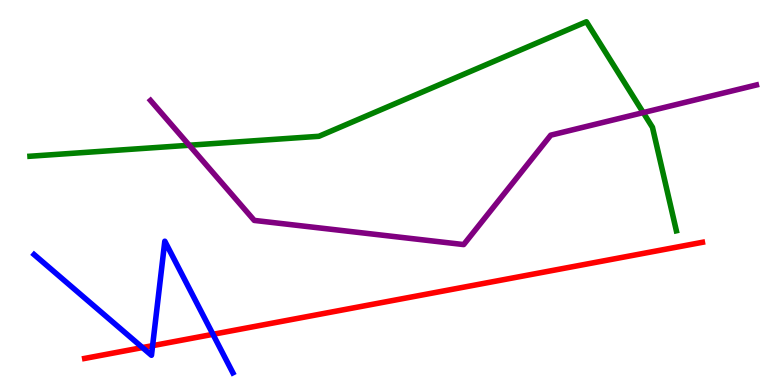[{'lines': ['blue', 'red'], 'intersections': [{'x': 1.84, 'y': 0.972}, {'x': 1.97, 'y': 1.02}, {'x': 2.75, 'y': 1.32}]}, {'lines': ['green', 'red'], 'intersections': []}, {'lines': ['purple', 'red'], 'intersections': []}, {'lines': ['blue', 'green'], 'intersections': []}, {'lines': ['blue', 'purple'], 'intersections': []}, {'lines': ['green', 'purple'], 'intersections': [{'x': 2.44, 'y': 6.23}, {'x': 8.3, 'y': 7.08}]}]